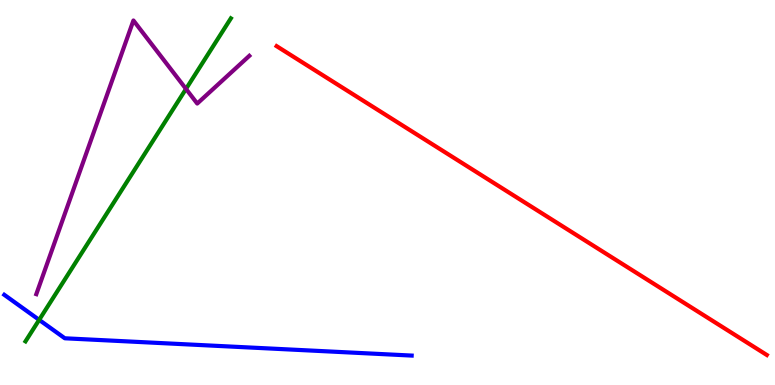[{'lines': ['blue', 'red'], 'intersections': []}, {'lines': ['green', 'red'], 'intersections': []}, {'lines': ['purple', 'red'], 'intersections': []}, {'lines': ['blue', 'green'], 'intersections': [{'x': 0.505, 'y': 1.69}]}, {'lines': ['blue', 'purple'], 'intersections': []}, {'lines': ['green', 'purple'], 'intersections': [{'x': 2.4, 'y': 7.69}]}]